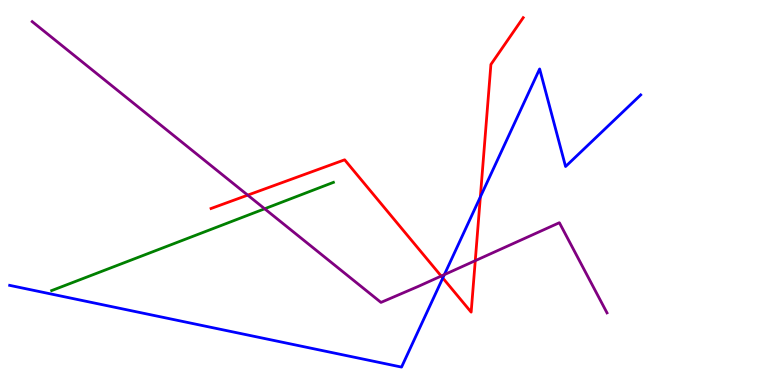[{'lines': ['blue', 'red'], 'intersections': [{'x': 5.71, 'y': 2.78}, {'x': 6.2, 'y': 4.88}]}, {'lines': ['green', 'red'], 'intersections': []}, {'lines': ['purple', 'red'], 'intersections': [{'x': 3.2, 'y': 4.93}, {'x': 5.69, 'y': 2.83}, {'x': 6.13, 'y': 3.23}]}, {'lines': ['blue', 'green'], 'intersections': []}, {'lines': ['blue', 'purple'], 'intersections': [{'x': 5.73, 'y': 2.87}]}, {'lines': ['green', 'purple'], 'intersections': [{'x': 3.42, 'y': 4.58}]}]